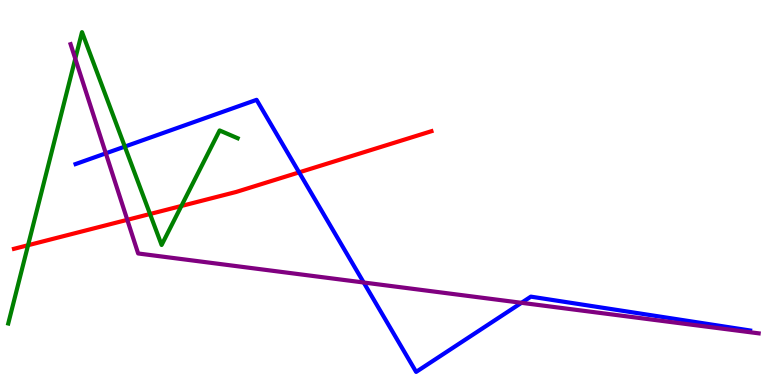[{'lines': ['blue', 'red'], 'intersections': [{'x': 3.86, 'y': 5.52}]}, {'lines': ['green', 'red'], 'intersections': [{'x': 0.362, 'y': 3.63}, {'x': 1.94, 'y': 4.44}, {'x': 2.34, 'y': 4.65}]}, {'lines': ['purple', 'red'], 'intersections': [{'x': 1.64, 'y': 4.29}]}, {'lines': ['blue', 'green'], 'intersections': [{'x': 1.61, 'y': 6.19}]}, {'lines': ['blue', 'purple'], 'intersections': [{'x': 1.37, 'y': 6.02}, {'x': 4.69, 'y': 2.66}, {'x': 6.73, 'y': 2.13}]}, {'lines': ['green', 'purple'], 'intersections': [{'x': 0.971, 'y': 8.48}]}]